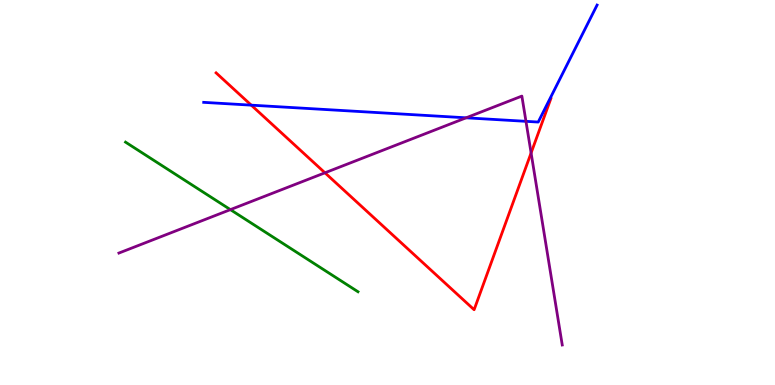[{'lines': ['blue', 'red'], 'intersections': [{'x': 3.24, 'y': 7.27}]}, {'lines': ['green', 'red'], 'intersections': []}, {'lines': ['purple', 'red'], 'intersections': [{'x': 4.19, 'y': 5.51}, {'x': 6.85, 'y': 6.03}]}, {'lines': ['blue', 'green'], 'intersections': []}, {'lines': ['blue', 'purple'], 'intersections': [{'x': 6.01, 'y': 6.94}, {'x': 6.79, 'y': 6.85}]}, {'lines': ['green', 'purple'], 'intersections': [{'x': 2.97, 'y': 4.56}]}]